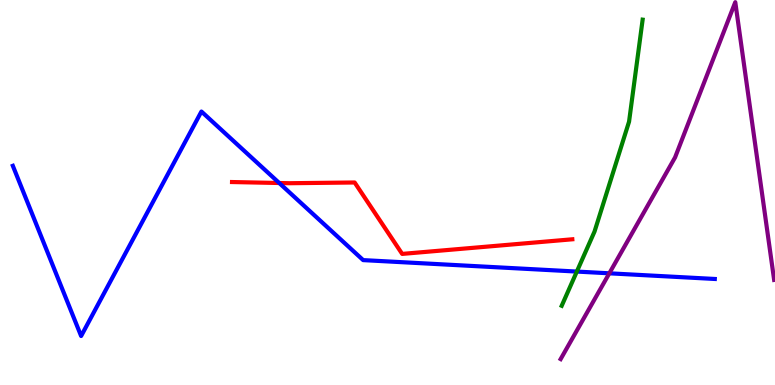[{'lines': ['blue', 'red'], 'intersections': [{'x': 3.6, 'y': 5.25}]}, {'lines': ['green', 'red'], 'intersections': []}, {'lines': ['purple', 'red'], 'intersections': []}, {'lines': ['blue', 'green'], 'intersections': [{'x': 7.44, 'y': 2.95}]}, {'lines': ['blue', 'purple'], 'intersections': [{'x': 7.86, 'y': 2.9}]}, {'lines': ['green', 'purple'], 'intersections': []}]